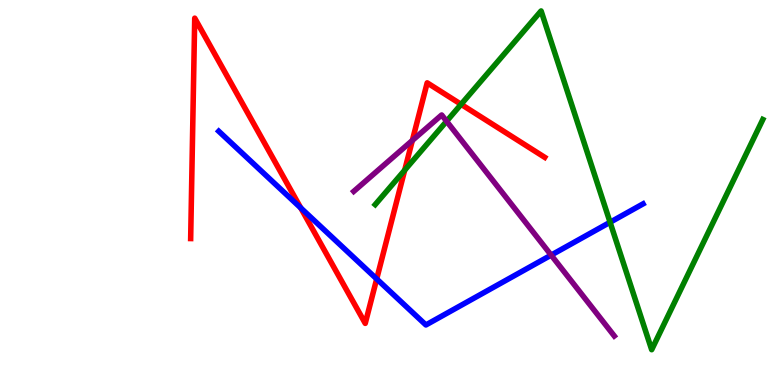[{'lines': ['blue', 'red'], 'intersections': [{'x': 3.88, 'y': 4.6}, {'x': 4.86, 'y': 2.75}]}, {'lines': ['green', 'red'], 'intersections': [{'x': 5.22, 'y': 5.58}, {'x': 5.95, 'y': 7.29}]}, {'lines': ['purple', 'red'], 'intersections': [{'x': 5.32, 'y': 6.35}]}, {'lines': ['blue', 'green'], 'intersections': [{'x': 7.87, 'y': 4.23}]}, {'lines': ['blue', 'purple'], 'intersections': [{'x': 7.11, 'y': 3.37}]}, {'lines': ['green', 'purple'], 'intersections': [{'x': 5.76, 'y': 6.85}]}]